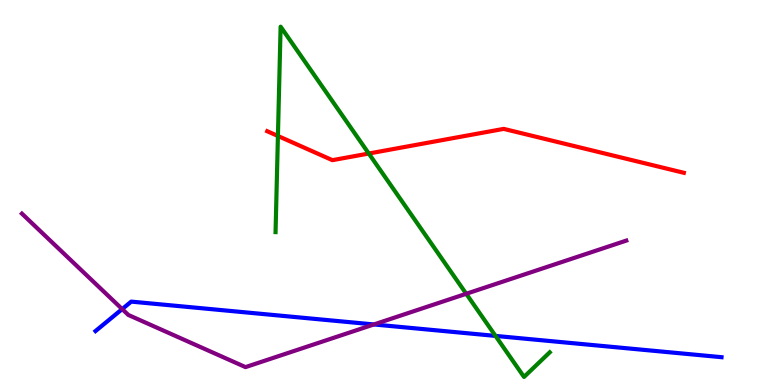[{'lines': ['blue', 'red'], 'intersections': []}, {'lines': ['green', 'red'], 'intersections': [{'x': 3.59, 'y': 6.47}, {'x': 4.76, 'y': 6.01}]}, {'lines': ['purple', 'red'], 'intersections': []}, {'lines': ['blue', 'green'], 'intersections': [{'x': 6.39, 'y': 1.28}]}, {'lines': ['blue', 'purple'], 'intersections': [{'x': 1.58, 'y': 1.97}, {'x': 4.82, 'y': 1.57}]}, {'lines': ['green', 'purple'], 'intersections': [{'x': 6.02, 'y': 2.37}]}]